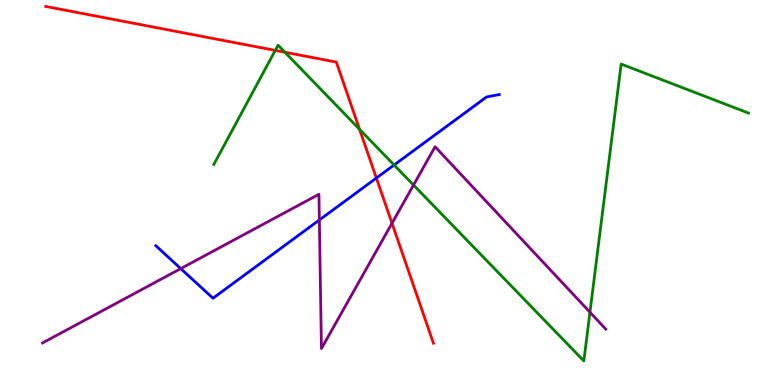[{'lines': ['blue', 'red'], 'intersections': [{'x': 4.86, 'y': 5.38}]}, {'lines': ['green', 'red'], 'intersections': [{'x': 3.55, 'y': 8.69}, {'x': 3.68, 'y': 8.64}, {'x': 4.64, 'y': 6.64}]}, {'lines': ['purple', 'red'], 'intersections': [{'x': 5.06, 'y': 4.2}]}, {'lines': ['blue', 'green'], 'intersections': [{'x': 5.09, 'y': 5.71}]}, {'lines': ['blue', 'purple'], 'intersections': [{'x': 2.33, 'y': 3.02}, {'x': 4.12, 'y': 4.29}]}, {'lines': ['green', 'purple'], 'intersections': [{'x': 5.34, 'y': 5.19}, {'x': 7.61, 'y': 1.89}]}]